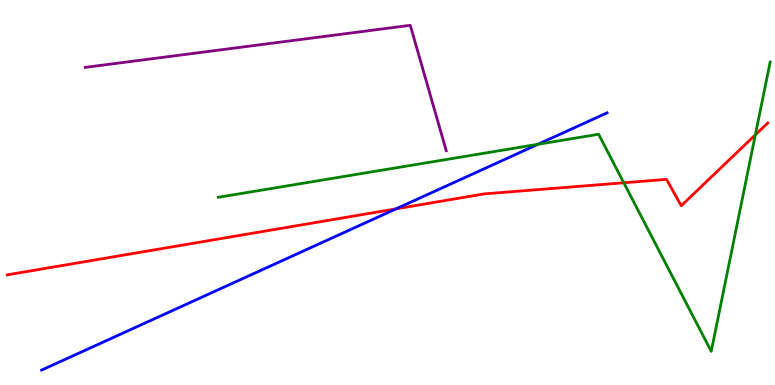[{'lines': ['blue', 'red'], 'intersections': [{'x': 5.11, 'y': 4.57}]}, {'lines': ['green', 'red'], 'intersections': [{'x': 8.05, 'y': 5.25}, {'x': 9.75, 'y': 6.5}]}, {'lines': ['purple', 'red'], 'intersections': []}, {'lines': ['blue', 'green'], 'intersections': [{'x': 6.94, 'y': 6.25}]}, {'lines': ['blue', 'purple'], 'intersections': []}, {'lines': ['green', 'purple'], 'intersections': []}]